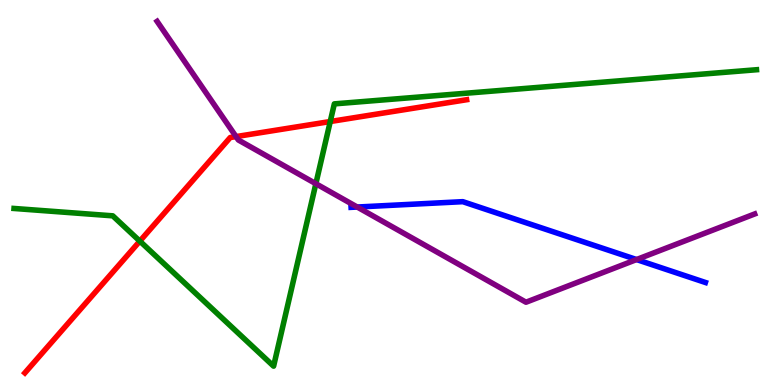[{'lines': ['blue', 'red'], 'intersections': []}, {'lines': ['green', 'red'], 'intersections': [{'x': 1.8, 'y': 3.74}, {'x': 4.26, 'y': 6.84}]}, {'lines': ['purple', 'red'], 'intersections': [{'x': 3.05, 'y': 6.45}]}, {'lines': ['blue', 'green'], 'intersections': []}, {'lines': ['blue', 'purple'], 'intersections': [{'x': 4.61, 'y': 4.62}, {'x': 8.21, 'y': 3.26}]}, {'lines': ['green', 'purple'], 'intersections': [{'x': 4.08, 'y': 5.23}]}]